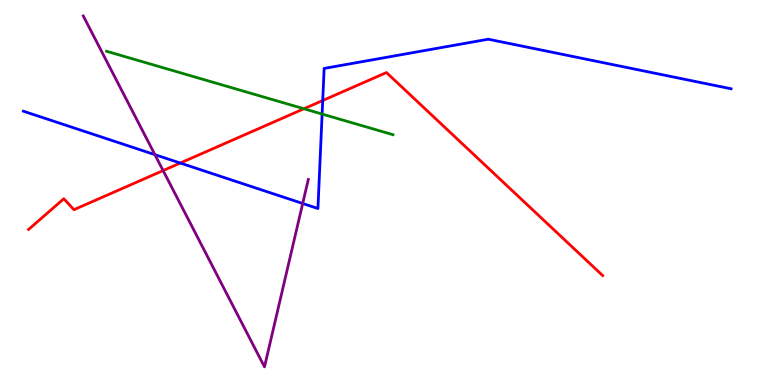[{'lines': ['blue', 'red'], 'intersections': [{'x': 2.33, 'y': 5.77}, {'x': 4.16, 'y': 7.39}]}, {'lines': ['green', 'red'], 'intersections': [{'x': 3.92, 'y': 7.18}]}, {'lines': ['purple', 'red'], 'intersections': [{'x': 2.1, 'y': 5.57}]}, {'lines': ['blue', 'green'], 'intersections': [{'x': 4.16, 'y': 7.04}]}, {'lines': ['blue', 'purple'], 'intersections': [{'x': 2.0, 'y': 5.98}, {'x': 3.91, 'y': 4.71}]}, {'lines': ['green', 'purple'], 'intersections': []}]